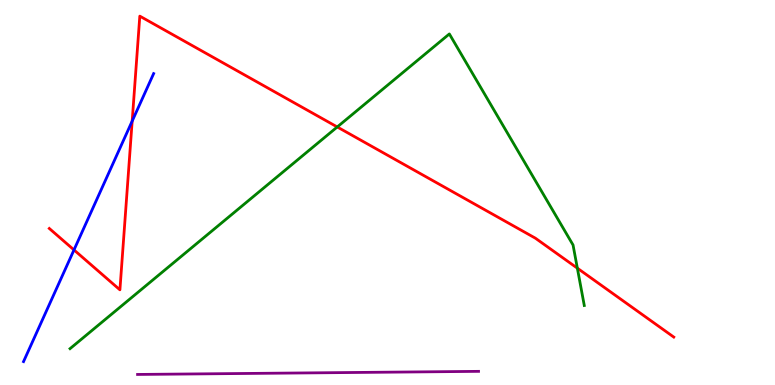[{'lines': ['blue', 'red'], 'intersections': [{'x': 0.955, 'y': 3.51}, {'x': 1.71, 'y': 6.85}]}, {'lines': ['green', 'red'], 'intersections': [{'x': 4.35, 'y': 6.7}, {'x': 7.45, 'y': 3.03}]}, {'lines': ['purple', 'red'], 'intersections': []}, {'lines': ['blue', 'green'], 'intersections': []}, {'lines': ['blue', 'purple'], 'intersections': []}, {'lines': ['green', 'purple'], 'intersections': []}]